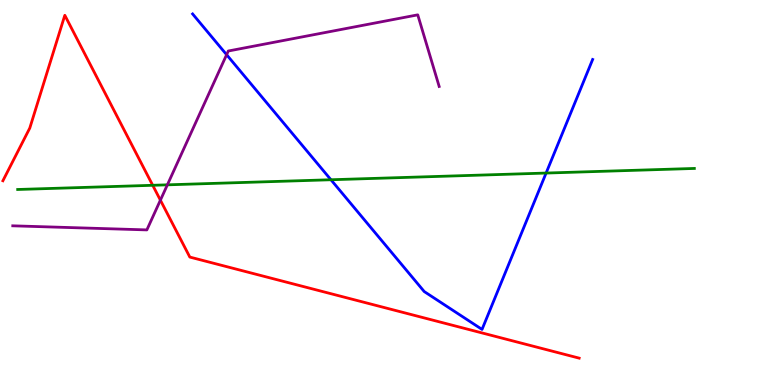[{'lines': ['blue', 'red'], 'intersections': []}, {'lines': ['green', 'red'], 'intersections': [{'x': 1.97, 'y': 5.19}]}, {'lines': ['purple', 'red'], 'intersections': [{'x': 2.07, 'y': 4.8}]}, {'lines': ['blue', 'green'], 'intersections': [{'x': 4.27, 'y': 5.33}, {'x': 7.05, 'y': 5.51}]}, {'lines': ['blue', 'purple'], 'intersections': [{'x': 2.92, 'y': 8.58}]}, {'lines': ['green', 'purple'], 'intersections': [{'x': 2.16, 'y': 5.2}]}]